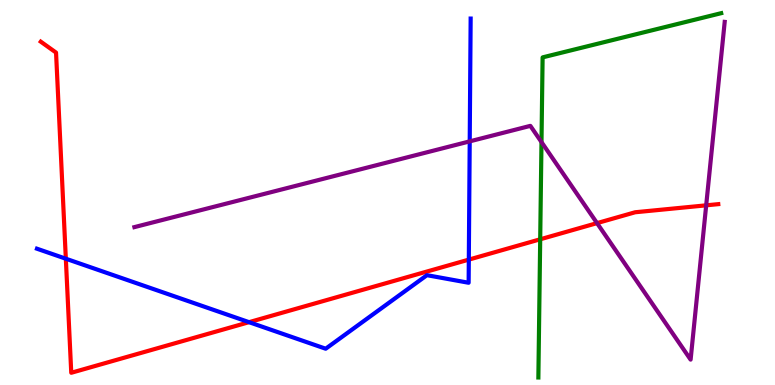[{'lines': ['blue', 'red'], 'intersections': [{'x': 0.849, 'y': 3.28}, {'x': 3.21, 'y': 1.63}, {'x': 6.05, 'y': 3.26}]}, {'lines': ['green', 'red'], 'intersections': [{'x': 6.97, 'y': 3.78}]}, {'lines': ['purple', 'red'], 'intersections': [{'x': 7.7, 'y': 4.2}, {'x': 9.11, 'y': 4.67}]}, {'lines': ['blue', 'green'], 'intersections': []}, {'lines': ['blue', 'purple'], 'intersections': [{'x': 6.06, 'y': 6.33}]}, {'lines': ['green', 'purple'], 'intersections': [{'x': 6.99, 'y': 6.31}]}]